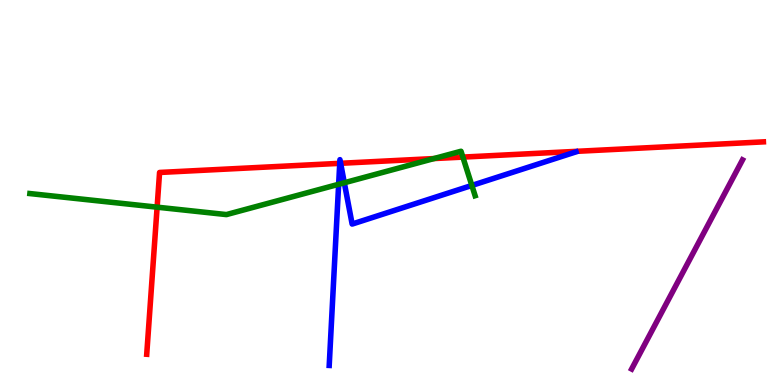[{'lines': ['blue', 'red'], 'intersections': [{'x': 4.38, 'y': 5.76}, {'x': 4.4, 'y': 5.76}]}, {'lines': ['green', 'red'], 'intersections': [{'x': 2.03, 'y': 4.62}, {'x': 5.6, 'y': 5.88}, {'x': 5.97, 'y': 5.92}]}, {'lines': ['purple', 'red'], 'intersections': []}, {'lines': ['blue', 'green'], 'intersections': [{'x': 4.37, 'y': 5.21}, {'x': 4.44, 'y': 5.25}, {'x': 6.09, 'y': 5.18}]}, {'lines': ['blue', 'purple'], 'intersections': []}, {'lines': ['green', 'purple'], 'intersections': []}]